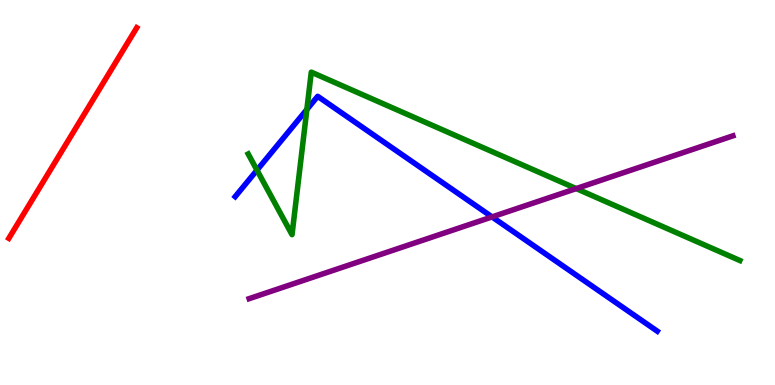[{'lines': ['blue', 'red'], 'intersections': []}, {'lines': ['green', 'red'], 'intersections': []}, {'lines': ['purple', 'red'], 'intersections': []}, {'lines': ['blue', 'green'], 'intersections': [{'x': 3.32, 'y': 5.58}, {'x': 3.96, 'y': 7.16}]}, {'lines': ['blue', 'purple'], 'intersections': [{'x': 6.35, 'y': 4.37}]}, {'lines': ['green', 'purple'], 'intersections': [{'x': 7.44, 'y': 5.1}]}]